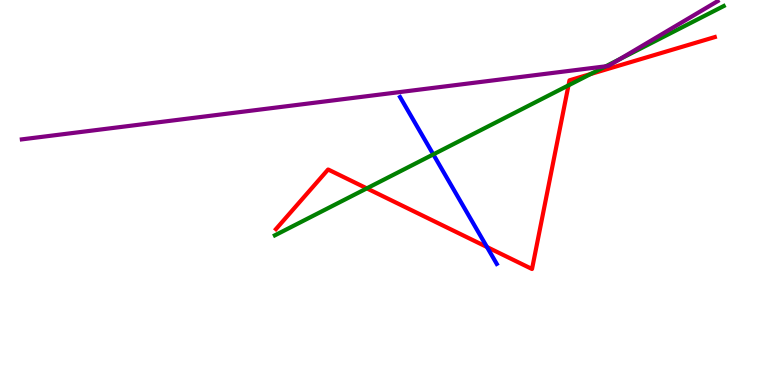[{'lines': ['blue', 'red'], 'intersections': [{'x': 6.28, 'y': 3.58}]}, {'lines': ['green', 'red'], 'intersections': [{'x': 4.73, 'y': 5.11}, {'x': 7.34, 'y': 7.78}, {'x': 7.62, 'y': 8.08}]}, {'lines': ['purple', 'red'], 'intersections': []}, {'lines': ['blue', 'green'], 'intersections': [{'x': 5.59, 'y': 5.99}]}, {'lines': ['blue', 'purple'], 'intersections': []}, {'lines': ['green', 'purple'], 'intersections': [{'x': 7.82, 'y': 8.28}, {'x': 8.0, 'y': 8.46}]}]